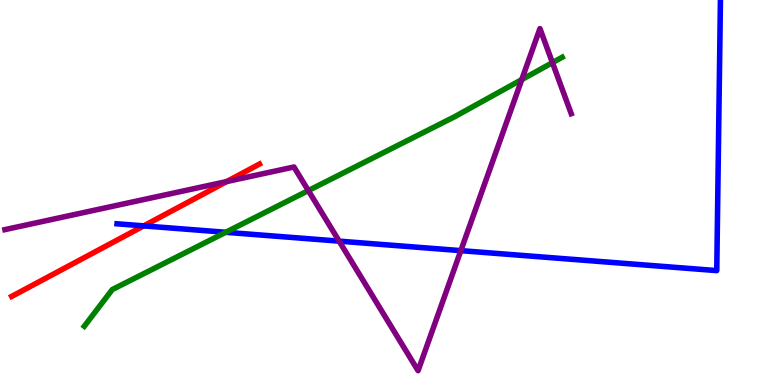[{'lines': ['blue', 'red'], 'intersections': [{'x': 1.85, 'y': 4.13}]}, {'lines': ['green', 'red'], 'intersections': []}, {'lines': ['purple', 'red'], 'intersections': [{'x': 2.93, 'y': 5.28}]}, {'lines': ['blue', 'green'], 'intersections': [{'x': 2.91, 'y': 3.97}]}, {'lines': ['blue', 'purple'], 'intersections': [{'x': 4.38, 'y': 3.74}, {'x': 5.95, 'y': 3.49}]}, {'lines': ['green', 'purple'], 'intersections': [{'x': 3.98, 'y': 5.05}, {'x': 6.73, 'y': 7.93}, {'x': 7.13, 'y': 8.37}]}]